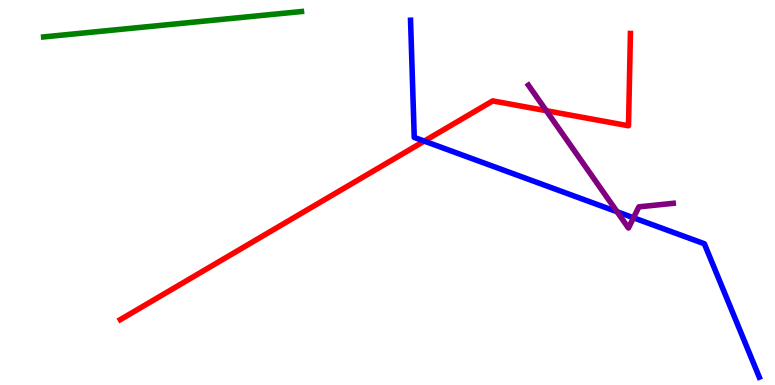[{'lines': ['blue', 'red'], 'intersections': [{'x': 5.47, 'y': 6.34}]}, {'lines': ['green', 'red'], 'intersections': []}, {'lines': ['purple', 'red'], 'intersections': [{'x': 7.05, 'y': 7.12}]}, {'lines': ['blue', 'green'], 'intersections': []}, {'lines': ['blue', 'purple'], 'intersections': [{'x': 7.96, 'y': 4.5}, {'x': 8.17, 'y': 4.34}]}, {'lines': ['green', 'purple'], 'intersections': []}]